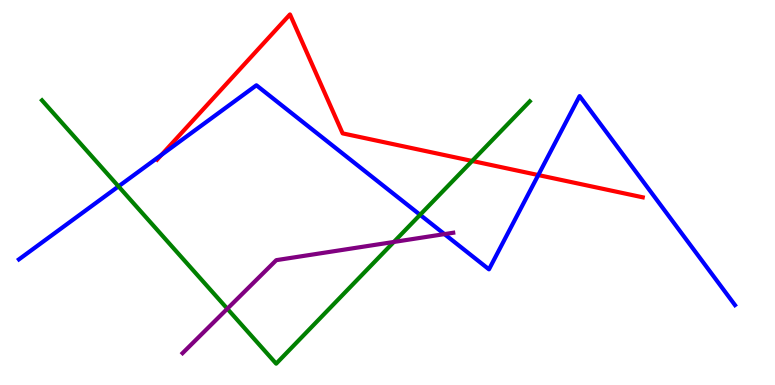[{'lines': ['blue', 'red'], 'intersections': [{'x': 2.08, 'y': 5.98}, {'x': 6.95, 'y': 5.45}]}, {'lines': ['green', 'red'], 'intersections': [{'x': 6.09, 'y': 5.82}]}, {'lines': ['purple', 'red'], 'intersections': []}, {'lines': ['blue', 'green'], 'intersections': [{'x': 1.53, 'y': 5.16}, {'x': 5.42, 'y': 4.42}]}, {'lines': ['blue', 'purple'], 'intersections': [{'x': 5.74, 'y': 3.92}]}, {'lines': ['green', 'purple'], 'intersections': [{'x': 2.93, 'y': 1.98}, {'x': 5.08, 'y': 3.72}]}]